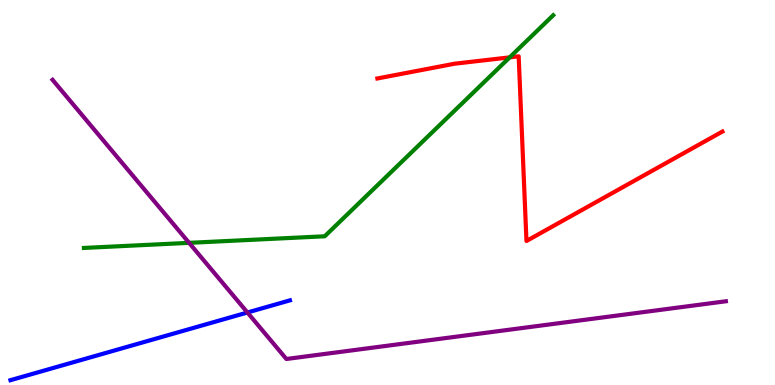[{'lines': ['blue', 'red'], 'intersections': []}, {'lines': ['green', 'red'], 'intersections': [{'x': 6.58, 'y': 8.51}]}, {'lines': ['purple', 'red'], 'intersections': []}, {'lines': ['blue', 'green'], 'intersections': []}, {'lines': ['blue', 'purple'], 'intersections': [{'x': 3.19, 'y': 1.88}]}, {'lines': ['green', 'purple'], 'intersections': [{'x': 2.44, 'y': 3.69}]}]